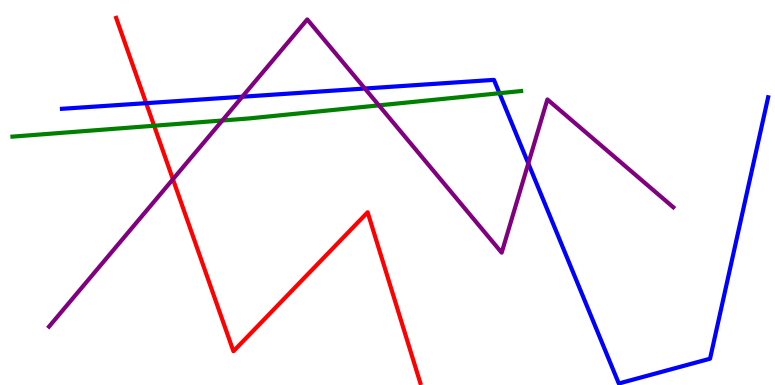[{'lines': ['blue', 'red'], 'intersections': [{'x': 1.89, 'y': 7.32}]}, {'lines': ['green', 'red'], 'intersections': [{'x': 1.99, 'y': 6.73}]}, {'lines': ['purple', 'red'], 'intersections': [{'x': 2.23, 'y': 5.34}]}, {'lines': ['blue', 'green'], 'intersections': [{'x': 6.44, 'y': 7.58}]}, {'lines': ['blue', 'purple'], 'intersections': [{'x': 3.13, 'y': 7.49}, {'x': 4.71, 'y': 7.7}, {'x': 6.82, 'y': 5.76}]}, {'lines': ['green', 'purple'], 'intersections': [{'x': 2.87, 'y': 6.87}, {'x': 4.89, 'y': 7.26}]}]